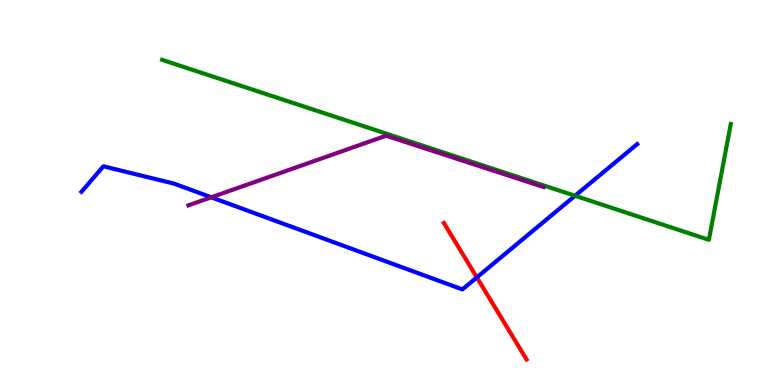[{'lines': ['blue', 'red'], 'intersections': [{'x': 6.15, 'y': 2.79}]}, {'lines': ['green', 'red'], 'intersections': []}, {'lines': ['purple', 'red'], 'intersections': []}, {'lines': ['blue', 'green'], 'intersections': [{'x': 7.42, 'y': 4.92}]}, {'lines': ['blue', 'purple'], 'intersections': [{'x': 2.73, 'y': 4.88}]}, {'lines': ['green', 'purple'], 'intersections': []}]